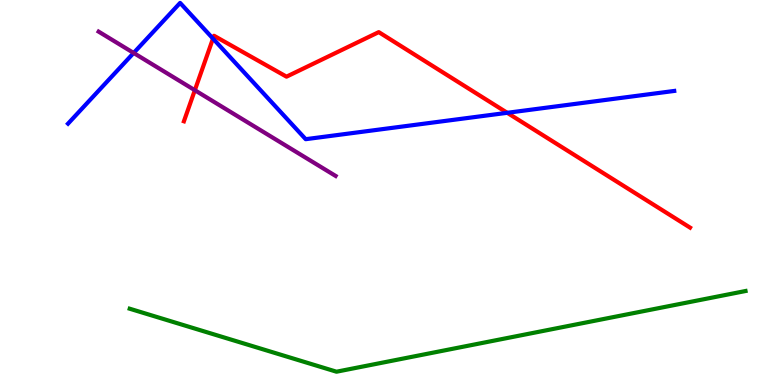[{'lines': ['blue', 'red'], 'intersections': [{'x': 2.75, 'y': 9.0}, {'x': 6.54, 'y': 7.07}]}, {'lines': ['green', 'red'], 'intersections': []}, {'lines': ['purple', 'red'], 'intersections': [{'x': 2.51, 'y': 7.66}]}, {'lines': ['blue', 'green'], 'intersections': []}, {'lines': ['blue', 'purple'], 'intersections': [{'x': 1.72, 'y': 8.62}]}, {'lines': ['green', 'purple'], 'intersections': []}]